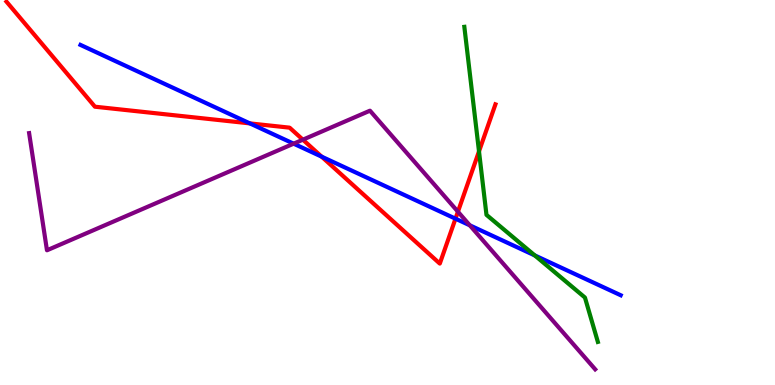[{'lines': ['blue', 'red'], 'intersections': [{'x': 3.22, 'y': 6.8}, {'x': 4.15, 'y': 5.93}, {'x': 5.88, 'y': 4.32}]}, {'lines': ['green', 'red'], 'intersections': [{'x': 6.18, 'y': 6.07}]}, {'lines': ['purple', 'red'], 'intersections': [{'x': 3.91, 'y': 6.37}, {'x': 5.91, 'y': 4.5}]}, {'lines': ['blue', 'green'], 'intersections': [{'x': 6.9, 'y': 3.37}]}, {'lines': ['blue', 'purple'], 'intersections': [{'x': 3.79, 'y': 6.27}, {'x': 6.06, 'y': 4.15}]}, {'lines': ['green', 'purple'], 'intersections': []}]